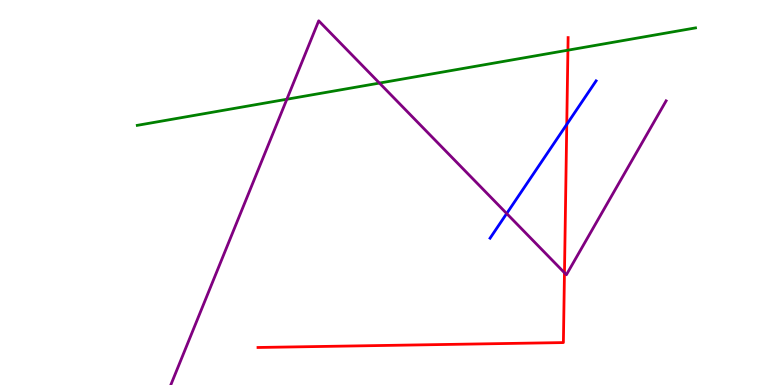[{'lines': ['blue', 'red'], 'intersections': [{'x': 7.31, 'y': 6.77}]}, {'lines': ['green', 'red'], 'intersections': [{'x': 7.33, 'y': 8.7}]}, {'lines': ['purple', 'red'], 'intersections': [{'x': 7.28, 'y': 2.92}]}, {'lines': ['blue', 'green'], 'intersections': []}, {'lines': ['blue', 'purple'], 'intersections': [{'x': 6.54, 'y': 4.45}]}, {'lines': ['green', 'purple'], 'intersections': [{'x': 3.7, 'y': 7.42}, {'x': 4.9, 'y': 7.84}]}]